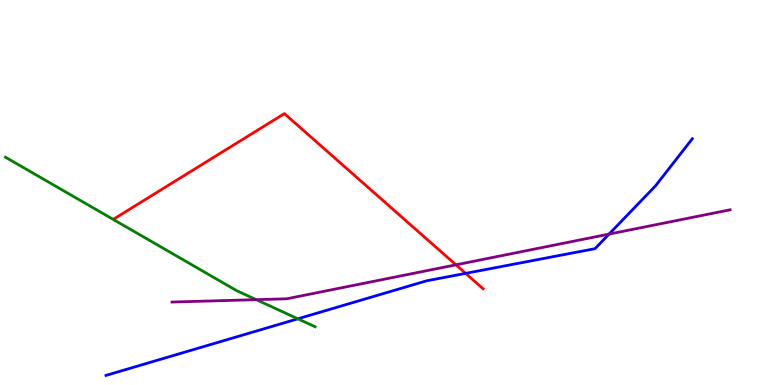[{'lines': ['blue', 'red'], 'intersections': [{'x': 6.01, 'y': 2.9}]}, {'lines': ['green', 'red'], 'intersections': []}, {'lines': ['purple', 'red'], 'intersections': [{'x': 5.88, 'y': 3.12}]}, {'lines': ['blue', 'green'], 'intersections': [{'x': 3.84, 'y': 1.72}]}, {'lines': ['blue', 'purple'], 'intersections': [{'x': 7.86, 'y': 3.92}]}, {'lines': ['green', 'purple'], 'intersections': [{'x': 3.31, 'y': 2.22}]}]